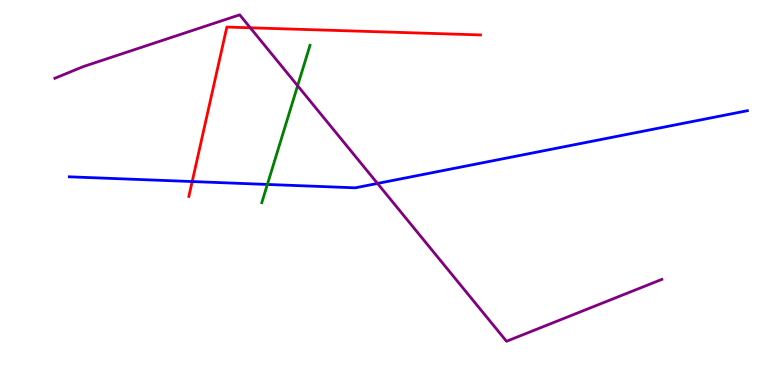[{'lines': ['blue', 'red'], 'intersections': [{'x': 2.48, 'y': 5.28}]}, {'lines': ['green', 'red'], 'intersections': []}, {'lines': ['purple', 'red'], 'intersections': [{'x': 3.23, 'y': 9.28}]}, {'lines': ['blue', 'green'], 'intersections': [{'x': 3.45, 'y': 5.21}]}, {'lines': ['blue', 'purple'], 'intersections': [{'x': 4.87, 'y': 5.24}]}, {'lines': ['green', 'purple'], 'intersections': [{'x': 3.84, 'y': 7.77}]}]